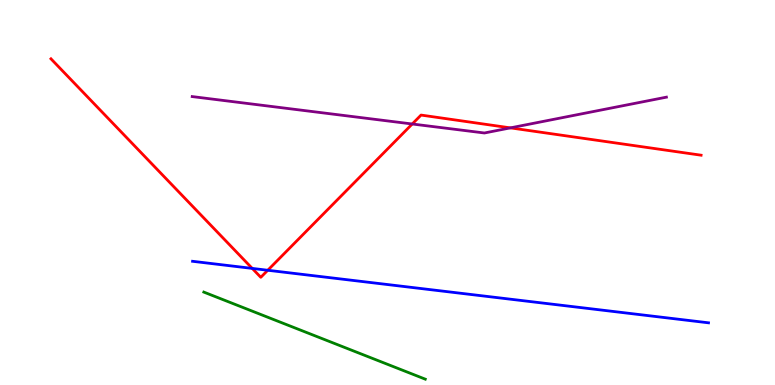[{'lines': ['blue', 'red'], 'intersections': [{'x': 3.25, 'y': 3.03}, {'x': 3.45, 'y': 2.98}]}, {'lines': ['green', 'red'], 'intersections': []}, {'lines': ['purple', 'red'], 'intersections': [{'x': 5.32, 'y': 6.78}, {'x': 6.59, 'y': 6.68}]}, {'lines': ['blue', 'green'], 'intersections': []}, {'lines': ['blue', 'purple'], 'intersections': []}, {'lines': ['green', 'purple'], 'intersections': []}]